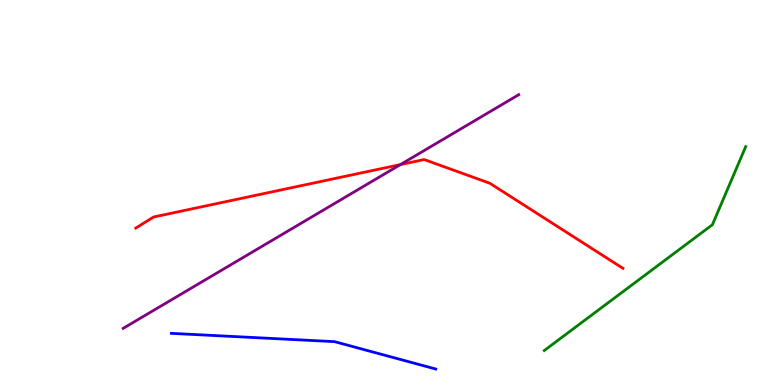[{'lines': ['blue', 'red'], 'intersections': []}, {'lines': ['green', 'red'], 'intersections': []}, {'lines': ['purple', 'red'], 'intersections': [{'x': 5.17, 'y': 5.73}]}, {'lines': ['blue', 'green'], 'intersections': []}, {'lines': ['blue', 'purple'], 'intersections': []}, {'lines': ['green', 'purple'], 'intersections': []}]